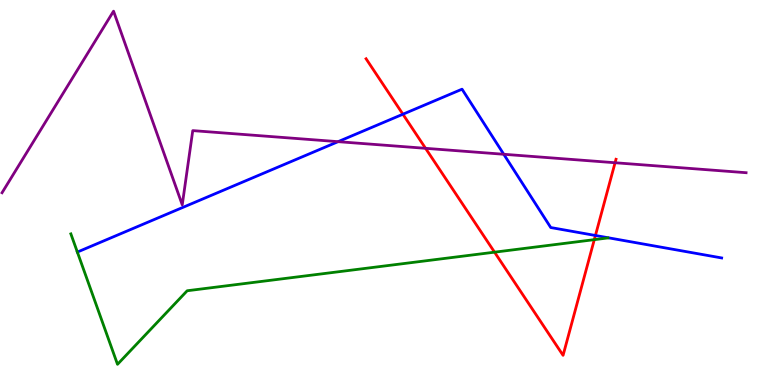[{'lines': ['blue', 'red'], 'intersections': [{'x': 5.2, 'y': 7.03}, {'x': 7.68, 'y': 3.88}]}, {'lines': ['green', 'red'], 'intersections': [{'x': 6.38, 'y': 3.45}, {'x': 7.67, 'y': 3.78}]}, {'lines': ['purple', 'red'], 'intersections': [{'x': 5.49, 'y': 6.15}, {'x': 7.94, 'y': 5.77}]}, {'lines': ['blue', 'green'], 'intersections': []}, {'lines': ['blue', 'purple'], 'intersections': [{'x': 4.36, 'y': 6.32}, {'x': 6.5, 'y': 5.99}]}, {'lines': ['green', 'purple'], 'intersections': []}]